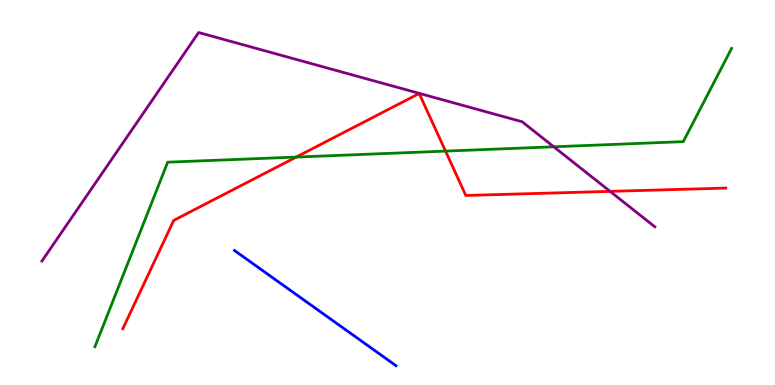[{'lines': ['blue', 'red'], 'intersections': []}, {'lines': ['green', 'red'], 'intersections': [{'x': 3.82, 'y': 5.92}, {'x': 5.75, 'y': 6.08}]}, {'lines': ['purple', 'red'], 'intersections': [{'x': 7.87, 'y': 5.03}]}, {'lines': ['blue', 'green'], 'intersections': []}, {'lines': ['blue', 'purple'], 'intersections': []}, {'lines': ['green', 'purple'], 'intersections': [{'x': 7.15, 'y': 6.19}]}]